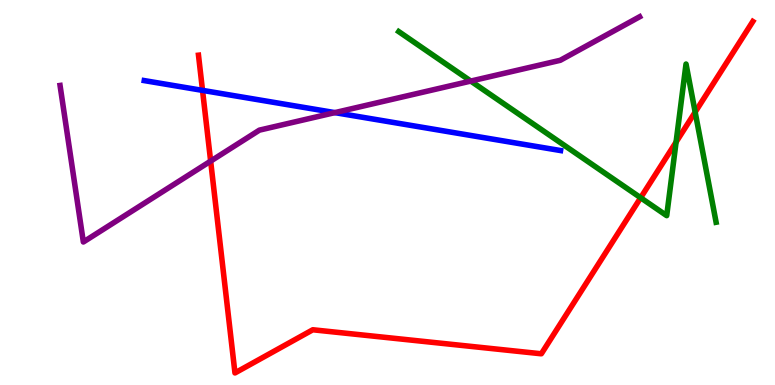[{'lines': ['blue', 'red'], 'intersections': [{'x': 2.61, 'y': 7.65}]}, {'lines': ['green', 'red'], 'intersections': [{'x': 8.27, 'y': 4.86}, {'x': 8.72, 'y': 6.31}, {'x': 8.97, 'y': 7.09}]}, {'lines': ['purple', 'red'], 'intersections': [{'x': 2.72, 'y': 5.82}]}, {'lines': ['blue', 'green'], 'intersections': []}, {'lines': ['blue', 'purple'], 'intersections': [{'x': 4.32, 'y': 7.07}]}, {'lines': ['green', 'purple'], 'intersections': [{'x': 6.07, 'y': 7.89}]}]